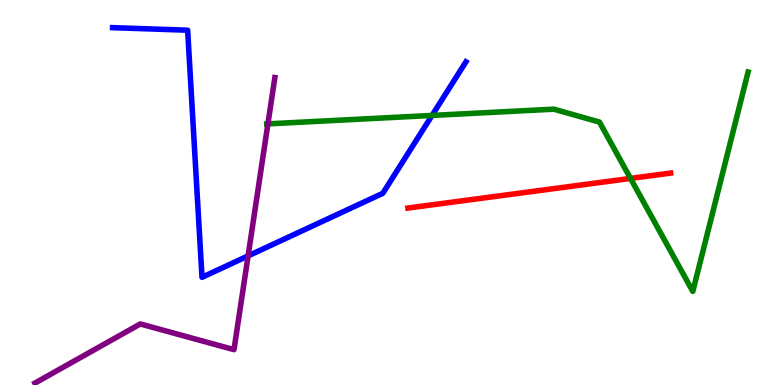[{'lines': ['blue', 'red'], 'intersections': []}, {'lines': ['green', 'red'], 'intersections': [{'x': 8.14, 'y': 5.37}]}, {'lines': ['purple', 'red'], 'intersections': []}, {'lines': ['blue', 'green'], 'intersections': [{'x': 5.57, 'y': 7.0}]}, {'lines': ['blue', 'purple'], 'intersections': [{'x': 3.2, 'y': 3.35}]}, {'lines': ['green', 'purple'], 'intersections': [{'x': 3.46, 'y': 6.78}]}]